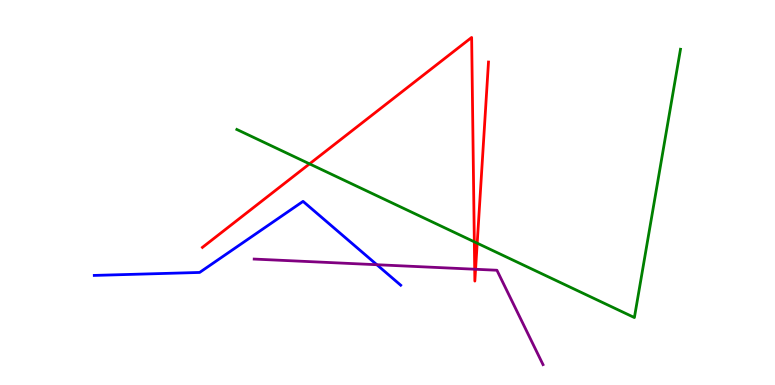[{'lines': ['blue', 'red'], 'intersections': []}, {'lines': ['green', 'red'], 'intersections': [{'x': 3.99, 'y': 5.74}, {'x': 6.12, 'y': 3.72}, {'x': 6.16, 'y': 3.68}]}, {'lines': ['purple', 'red'], 'intersections': [{'x': 6.12, 'y': 3.01}, {'x': 6.14, 'y': 3.01}]}, {'lines': ['blue', 'green'], 'intersections': []}, {'lines': ['blue', 'purple'], 'intersections': [{'x': 4.86, 'y': 3.12}]}, {'lines': ['green', 'purple'], 'intersections': []}]